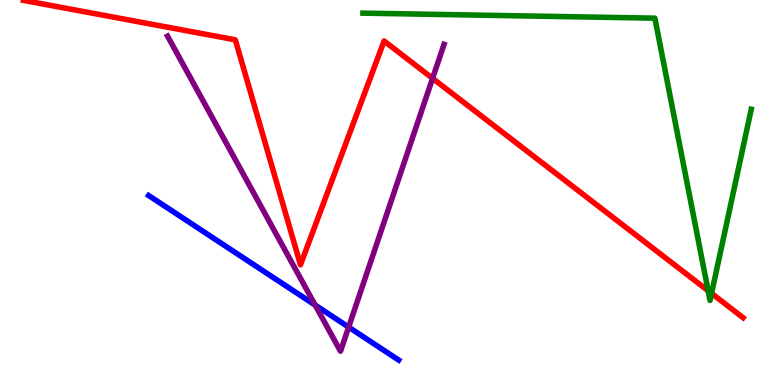[{'lines': ['blue', 'red'], 'intersections': []}, {'lines': ['green', 'red'], 'intersections': [{'x': 9.14, 'y': 2.45}, {'x': 9.18, 'y': 2.38}]}, {'lines': ['purple', 'red'], 'intersections': [{'x': 5.58, 'y': 7.96}]}, {'lines': ['blue', 'green'], 'intersections': []}, {'lines': ['blue', 'purple'], 'intersections': [{'x': 4.07, 'y': 2.08}, {'x': 4.5, 'y': 1.5}]}, {'lines': ['green', 'purple'], 'intersections': []}]